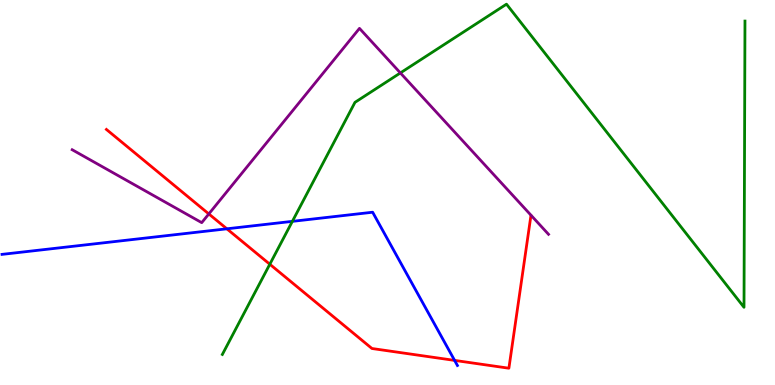[{'lines': ['blue', 'red'], 'intersections': [{'x': 2.93, 'y': 4.06}, {'x': 5.87, 'y': 0.639}]}, {'lines': ['green', 'red'], 'intersections': [{'x': 3.48, 'y': 3.14}]}, {'lines': ['purple', 'red'], 'intersections': [{'x': 2.69, 'y': 4.44}]}, {'lines': ['blue', 'green'], 'intersections': [{'x': 3.77, 'y': 4.25}]}, {'lines': ['blue', 'purple'], 'intersections': []}, {'lines': ['green', 'purple'], 'intersections': [{'x': 5.17, 'y': 8.11}]}]